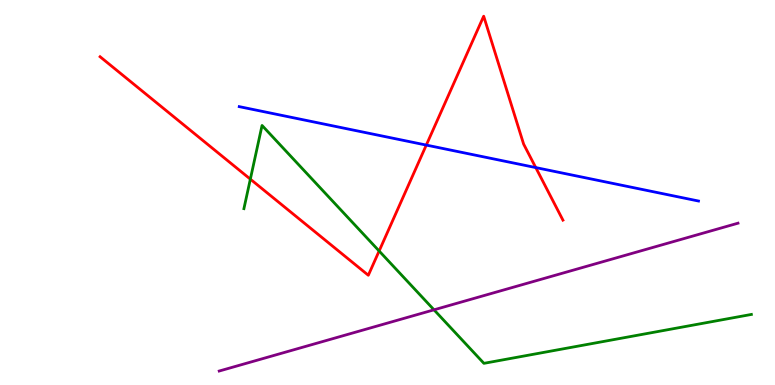[{'lines': ['blue', 'red'], 'intersections': [{'x': 5.5, 'y': 6.23}, {'x': 6.91, 'y': 5.65}]}, {'lines': ['green', 'red'], 'intersections': [{'x': 3.23, 'y': 5.35}, {'x': 4.89, 'y': 3.48}]}, {'lines': ['purple', 'red'], 'intersections': []}, {'lines': ['blue', 'green'], 'intersections': []}, {'lines': ['blue', 'purple'], 'intersections': []}, {'lines': ['green', 'purple'], 'intersections': [{'x': 5.6, 'y': 1.95}]}]